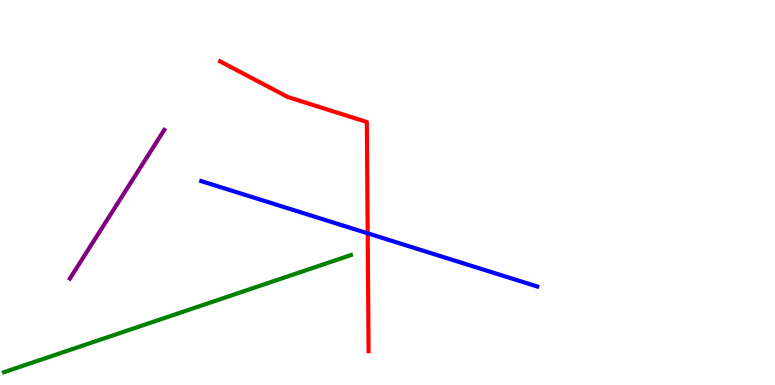[{'lines': ['blue', 'red'], 'intersections': [{'x': 4.74, 'y': 3.94}]}, {'lines': ['green', 'red'], 'intersections': []}, {'lines': ['purple', 'red'], 'intersections': []}, {'lines': ['blue', 'green'], 'intersections': []}, {'lines': ['blue', 'purple'], 'intersections': []}, {'lines': ['green', 'purple'], 'intersections': []}]